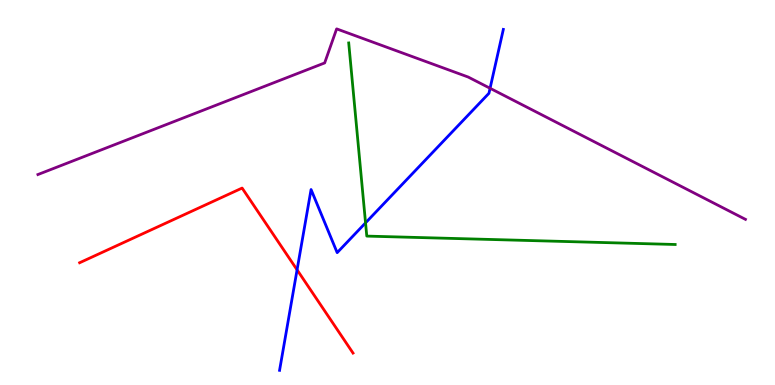[{'lines': ['blue', 'red'], 'intersections': [{'x': 3.83, 'y': 2.99}]}, {'lines': ['green', 'red'], 'intersections': []}, {'lines': ['purple', 'red'], 'intersections': []}, {'lines': ['blue', 'green'], 'intersections': [{'x': 4.72, 'y': 4.21}]}, {'lines': ['blue', 'purple'], 'intersections': [{'x': 6.32, 'y': 7.71}]}, {'lines': ['green', 'purple'], 'intersections': []}]